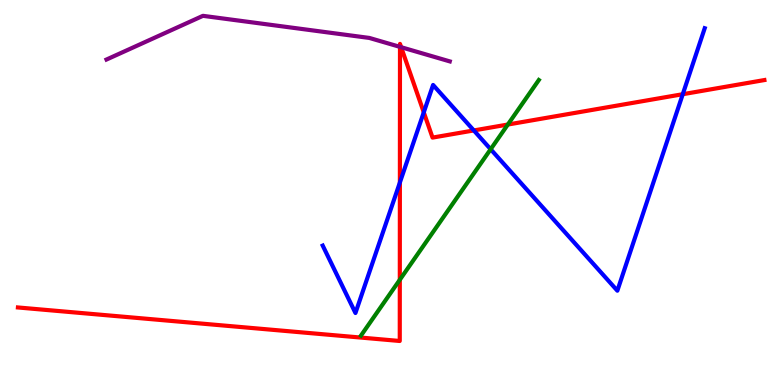[{'lines': ['blue', 'red'], 'intersections': [{'x': 5.16, 'y': 5.26}, {'x': 5.47, 'y': 7.08}, {'x': 6.11, 'y': 6.61}, {'x': 8.81, 'y': 7.55}]}, {'lines': ['green', 'red'], 'intersections': [{'x': 5.16, 'y': 2.73}, {'x': 6.55, 'y': 6.77}]}, {'lines': ['purple', 'red'], 'intersections': [{'x': 5.16, 'y': 8.78}, {'x': 5.18, 'y': 8.77}]}, {'lines': ['blue', 'green'], 'intersections': [{'x': 6.33, 'y': 6.12}]}, {'lines': ['blue', 'purple'], 'intersections': []}, {'lines': ['green', 'purple'], 'intersections': []}]